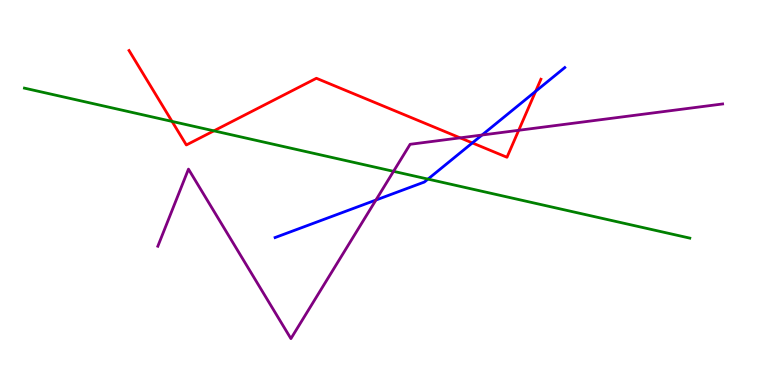[{'lines': ['blue', 'red'], 'intersections': [{'x': 6.09, 'y': 6.29}, {'x': 6.91, 'y': 7.63}]}, {'lines': ['green', 'red'], 'intersections': [{'x': 2.22, 'y': 6.85}, {'x': 2.76, 'y': 6.6}]}, {'lines': ['purple', 'red'], 'intersections': [{'x': 5.94, 'y': 6.42}, {'x': 6.69, 'y': 6.62}]}, {'lines': ['blue', 'green'], 'intersections': [{'x': 5.52, 'y': 5.35}]}, {'lines': ['blue', 'purple'], 'intersections': [{'x': 4.85, 'y': 4.8}, {'x': 6.22, 'y': 6.49}]}, {'lines': ['green', 'purple'], 'intersections': [{'x': 5.08, 'y': 5.55}]}]